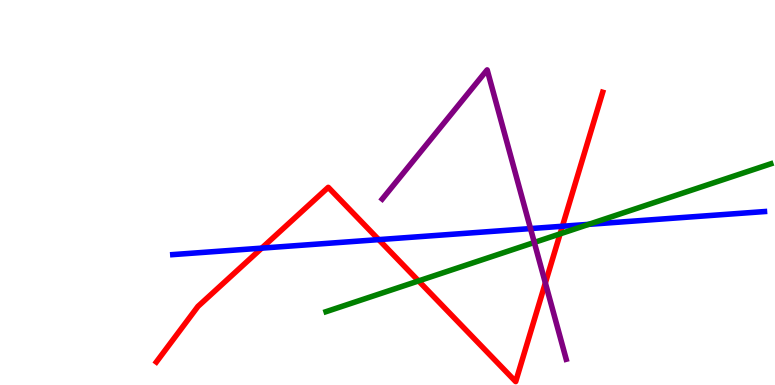[{'lines': ['blue', 'red'], 'intersections': [{'x': 3.38, 'y': 3.55}, {'x': 4.89, 'y': 3.78}, {'x': 7.26, 'y': 4.12}]}, {'lines': ['green', 'red'], 'intersections': [{'x': 5.4, 'y': 2.7}, {'x': 7.23, 'y': 3.93}]}, {'lines': ['purple', 'red'], 'intersections': [{'x': 7.04, 'y': 2.65}]}, {'lines': ['blue', 'green'], 'intersections': [{'x': 7.6, 'y': 4.17}]}, {'lines': ['blue', 'purple'], 'intersections': [{'x': 6.85, 'y': 4.06}]}, {'lines': ['green', 'purple'], 'intersections': [{'x': 6.89, 'y': 3.7}]}]